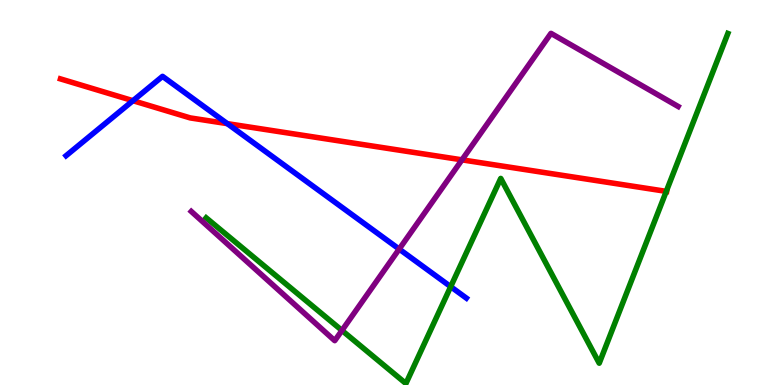[{'lines': ['blue', 'red'], 'intersections': [{'x': 1.72, 'y': 7.38}, {'x': 2.93, 'y': 6.79}]}, {'lines': ['green', 'red'], 'intersections': [{'x': 8.6, 'y': 5.03}]}, {'lines': ['purple', 'red'], 'intersections': [{'x': 5.96, 'y': 5.85}]}, {'lines': ['blue', 'green'], 'intersections': [{'x': 5.82, 'y': 2.55}]}, {'lines': ['blue', 'purple'], 'intersections': [{'x': 5.15, 'y': 3.53}]}, {'lines': ['green', 'purple'], 'intersections': [{'x': 4.41, 'y': 1.42}]}]